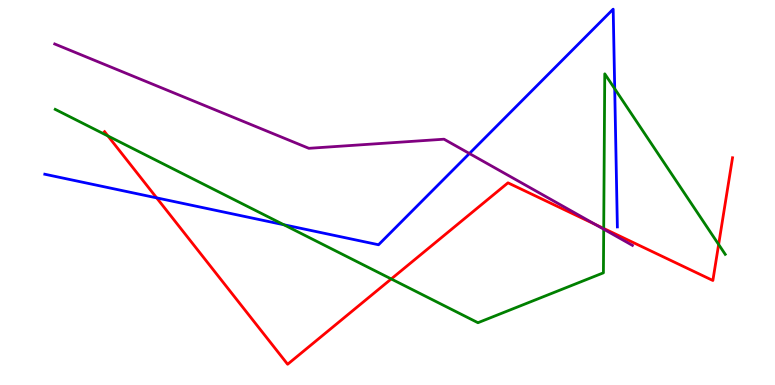[{'lines': ['blue', 'red'], 'intersections': [{'x': 2.02, 'y': 4.86}]}, {'lines': ['green', 'red'], 'intersections': [{'x': 1.39, 'y': 6.47}, {'x': 5.05, 'y': 2.75}, {'x': 7.79, 'y': 4.07}, {'x': 9.27, 'y': 3.65}]}, {'lines': ['purple', 'red'], 'intersections': [{'x': 7.68, 'y': 4.17}]}, {'lines': ['blue', 'green'], 'intersections': [{'x': 3.66, 'y': 4.16}, {'x': 7.93, 'y': 7.69}]}, {'lines': ['blue', 'purple'], 'intersections': [{'x': 6.06, 'y': 6.01}]}, {'lines': ['green', 'purple'], 'intersections': [{'x': 7.79, 'y': 4.05}]}]